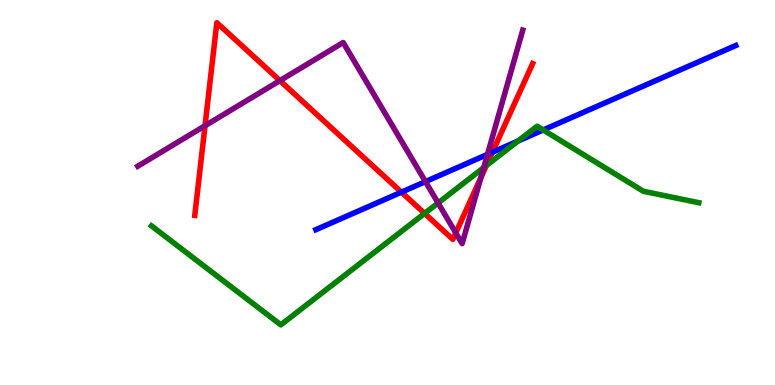[{'lines': ['blue', 'red'], 'intersections': [{'x': 5.18, 'y': 5.01}, {'x': 6.35, 'y': 6.05}]}, {'lines': ['green', 'red'], 'intersections': [{'x': 5.48, 'y': 4.46}, {'x': 6.28, 'y': 5.7}]}, {'lines': ['purple', 'red'], 'intersections': [{'x': 2.65, 'y': 6.73}, {'x': 3.61, 'y': 7.91}, {'x': 5.88, 'y': 3.95}, {'x': 6.21, 'y': 5.39}]}, {'lines': ['blue', 'green'], 'intersections': [{'x': 6.68, 'y': 6.34}, {'x': 7.01, 'y': 6.62}]}, {'lines': ['blue', 'purple'], 'intersections': [{'x': 5.49, 'y': 5.28}, {'x': 6.29, 'y': 5.99}]}, {'lines': ['green', 'purple'], 'intersections': [{'x': 5.65, 'y': 4.73}, {'x': 6.24, 'y': 5.65}]}]